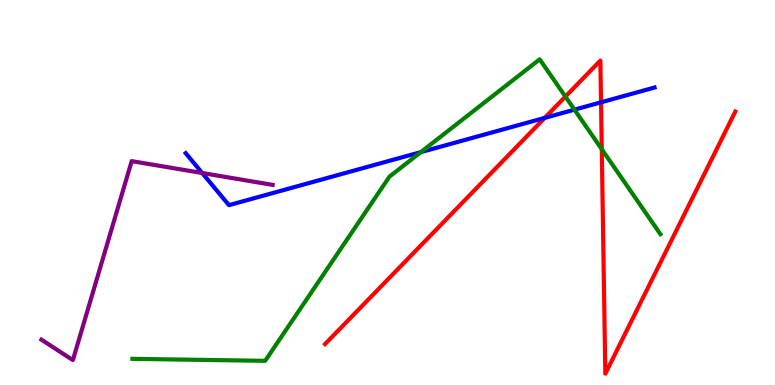[{'lines': ['blue', 'red'], 'intersections': [{'x': 7.03, 'y': 6.94}, {'x': 7.76, 'y': 7.34}]}, {'lines': ['green', 'red'], 'intersections': [{'x': 7.3, 'y': 7.49}, {'x': 7.76, 'y': 6.12}]}, {'lines': ['purple', 'red'], 'intersections': []}, {'lines': ['blue', 'green'], 'intersections': [{'x': 5.43, 'y': 6.05}, {'x': 7.41, 'y': 7.15}]}, {'lines': ['blue', 'purple'], 'intersections': [{'x': 2.61, 'y': 5.51}]}, {'lines': ['green', 'purple'], 'intersections': []}]